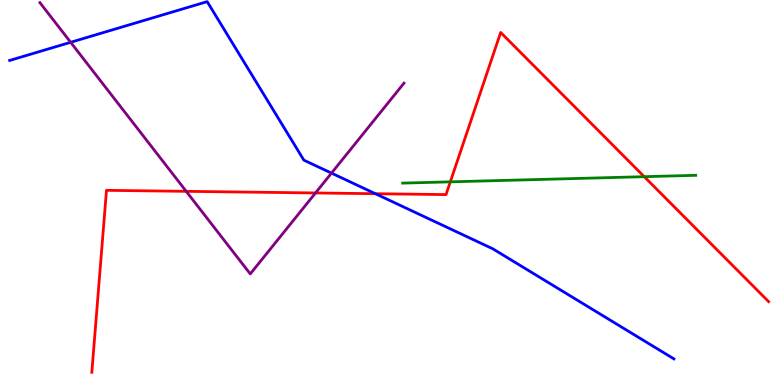[{'lines': ['blue', 'red'], 'intersections': [{'x': 4.84, 'y': 4.97}]}, {'lines': ['green', 'red'], 'intersections': [{'x': 5.81, 'y': 5.28}, {'x': 8.31, 'y': 5.41}]}, {'lines': ['purple', 'red'], 'intersections': [{'x': 2.4, 'y': 5.03}, {'x': 4.07, 'y': 4.99}]}, {'lines': ['blue', 'green'], 'intersections': []}, {'lines': ['blue', 'purple'], 'intersections': [{'x': 0.912, 'y': 8.9}, {'x': 4.28, 'y': 5.5}]}, {'lines': ['green', 'purple'], 'intersections': []}]